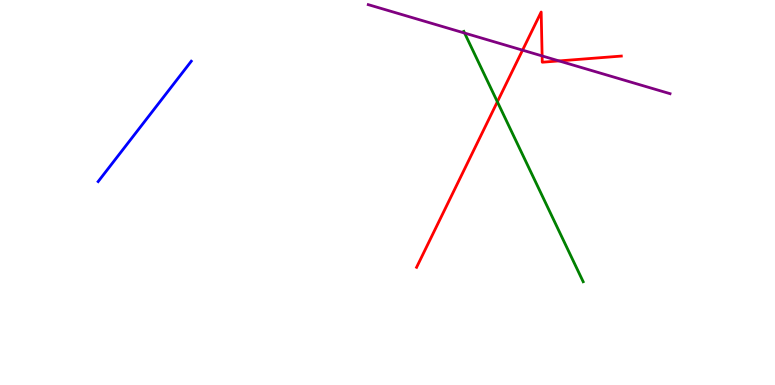[{'lines': ['blue', 'red'], 'intersections': []}, {'lines': ['green', 'red'], 'intersections': [{'x': 6.42, 'y': 7.36}]}, {'lines': ['purple', 'red'], 'intersections': [{'x': 6.74, 'y': 8.7}, {'x': 7.0, 'y': 8.55}, {'x': 7.21, 'y': 8.42}]}, {'lines': ['blue', 'green'], 'intersections': []}, {'lines': ['blue', 'purple'], 'intersections': []}, {'lines': ['green', 'purple'], 'intersections': [{'x': 5.99, 'y': 9.14}]}]